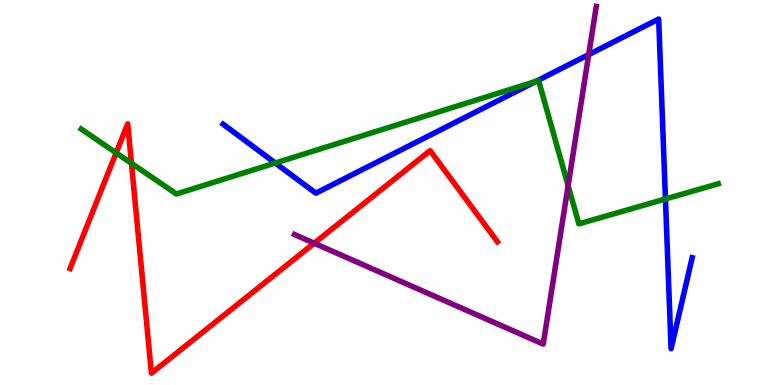[{'lines': ['blue', 'red'], 'intersections': []}, {'lines': ['green', 'red'], 'intersections': [{'x': 1.5, 'y': 6.03}, {'x': 1.7, 'y': 5.76}]}, {'lines': ['purple', 'red'], 'intersections': [{'x': 4.05, 'y': 3.68}]}, {'lines': ['blue', 'green'], 'intersections': [{'x': 3.55, 'y': 5.77}, {'x': 6.92, 'y': 7.89}, {'x': 8.59, 'y': 4.83}]}, {'lines': ['blue', 'purple'], 'intersections': [{'x': 7.6, 'y': 8.58}]}, {'lines': ['green', 'purple'], 'intersections': [{'x': 7.33, 'y': 5.18}]}]